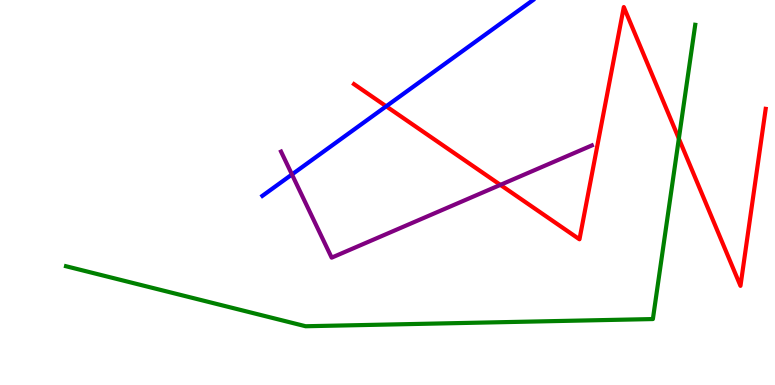[{'lines': ['blue', 'red'], 'intersections': [{'x': 4.98, 'y': 7.24}]}, {'lines': ['green', 'red'], 'intersections': [{'x': 8.76, 'y': 6.4}]}, {'lines': ['purple', 'red'], 'intersections': [{'x': 6.46, 'y': 5.2}]}, {'lines': ['blue', 'green'], 'intersections': []}, {'lines': ['blue', 'purple'], 'intersections': [{'x': 3.77, 'y': 5.47}]}, {'lines': ['green', 'purple'], 'intersections': []}]